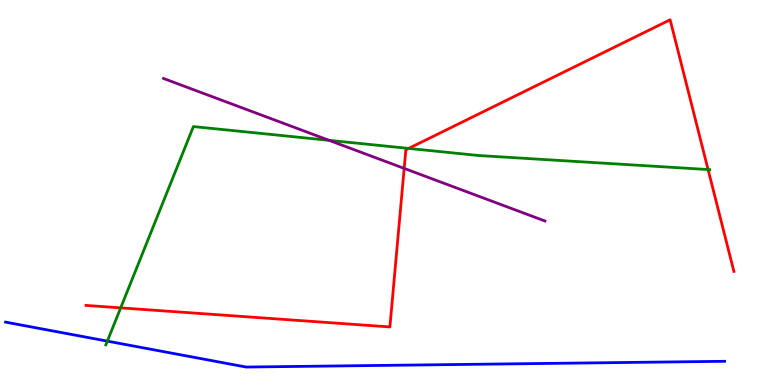[{'lines': ['blue', 'red'], 'intersections': []}, {'lines': ['green', 'red'], 'intersections': [{'x': 1.56, 'y': 2.0}, {'x': 5.27, 'y': 6.15}, {'x': 9.14, 'y': 5.6}]}, {'lines': ['purple', 'red'], 'intersections': [{'x': 5.22, 'y': 5.63}]}, {'lines': ['blue', 'green'], 'intersections': [{'x': 1.39, 'y': 1.14}]}, {'lines': ['blue', 'purple'], 'intersections': []}, {'lines': ['green', 'purple'], 'intersections': [{'x': 4.25, 'y': 6.35}]}]